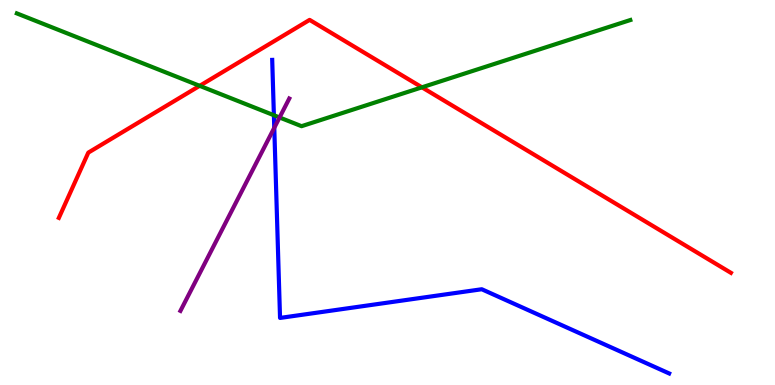[{'lines': ['blue', 'red'], 'intersections': []}, {'lines': ['green', 'red'], 'intersections': [{'x': 2.58, 'y': 7.77}, {'x': 5.44, 'y': 7.73}]}, {'lines': ['purple', 'red'], 'intersections': []}, {'lines': ['blue', 'green'], 'intersections': [{'x': 3.53, 'y': 7.01}]}, {'lines': ['blue', 'purple'], 'intersections': [{'x': 3.54, 'y': 6.68}]}, {'lines': ['green', 'purple'], 'intersections': [{'x': 3.61, 'y': 6.95}]}]